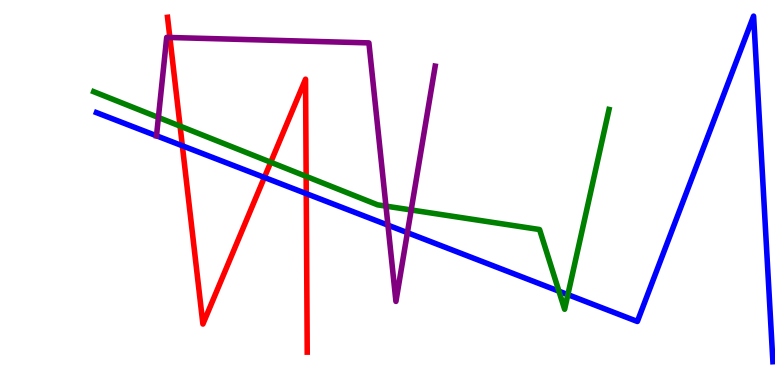[{'lines': ['blue', 'red'], 'intersections': [{'x': 2.35, 'y': 6.21}, {'x': 3.41, 'y': 5.39}, {'x': 3.95, 'y': 4.97}]}, {'lines': ['green', 'red'], 'intersections': [{'x': 2.32, 'y': 6.72}, {'x': 3.49, 'y': 5.79}, {'x': 3.95, 'y': 5.42}]}, {'lines': ['purple', 'red'], 'intersections': [{'x': 2.19, 'y': 9.03}]}, {'lines': ['blue', 'green'], 'intersections': [{'x': 7.21, 'y': 2.44}, {'x': 7.33, 'y': 2.35}]}, {'lines': ['blue', 'purple'], 'intersections': [{'x': 2.02, 'y': 6.47}, {'x': 5.01, 'y': 4.15}, {'x': 5.26, 'y': 3.96}]}, {'lines': ['green', 'purple'], 'intersections': [{'x': 2.04, 'y': 6.95}, {'x': 4.98, 'y': 4.65}, {'x': 5.31, 'y': 4.55}]}]